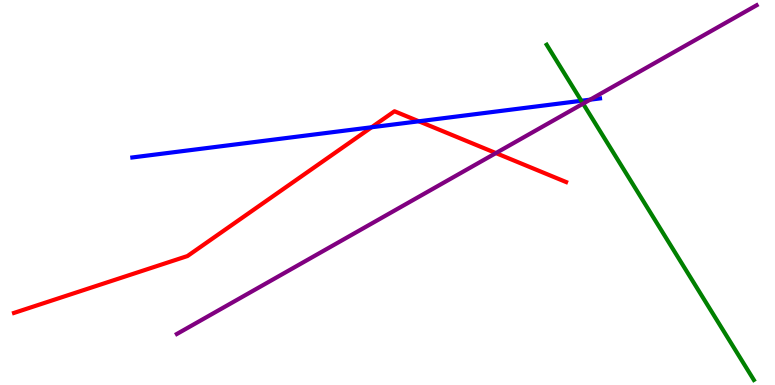[{'lines': ['blue', 'red'], 'intersections': [{'x': 4.8, 'y': 6.69}, {'x': 5.4, 'y': 6.85}]}, {'lines': ['green', 'red'], 'intersections': []}, {'lines': ['purple', 'red'], 'intersections': [{'x': 6.4, 'y': 6.02}]}, {'lines': ['blue', 'green'], 'intersections': [{'x': 7.5, 'y': 7.38}]}, {'lines': ['blue', 'purple'], 'intersections': [{'x': 7.61, 'y': 7.41}]}, {'lines': ['green', 'purple'], 'intersections': [{'x': 7.52, 'y': 7.31}]}]